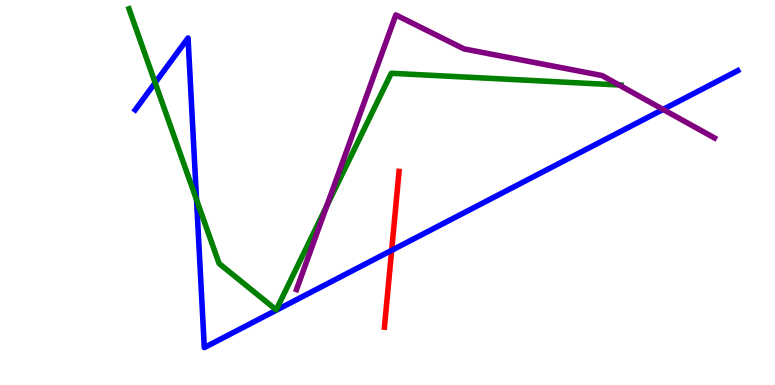[{'lines': ['blue', 'red'], 'intersections': [{'x': 5.05, 'y': 3.5}]}, {'lines': ['green', 'red'], 'intersections': []}, {'lines': ['purple', 'red'], 'intersections': []}, {'lines': ['blue', 'green'], 'intersections': [{'x': 2.0, 'y': 7.85}, {'x': 2.54, 'y': 4.81}]}, {'lines': ['blue', 'purple'], 'intersections': [{'x': 8.56, 'y': 7.16}]}, {'lines': ['green', 'purple'], 'intersections': [{'x': 4.22, 'y': 4.65}, {'x': 7.99, 'y': 7.79}]}]